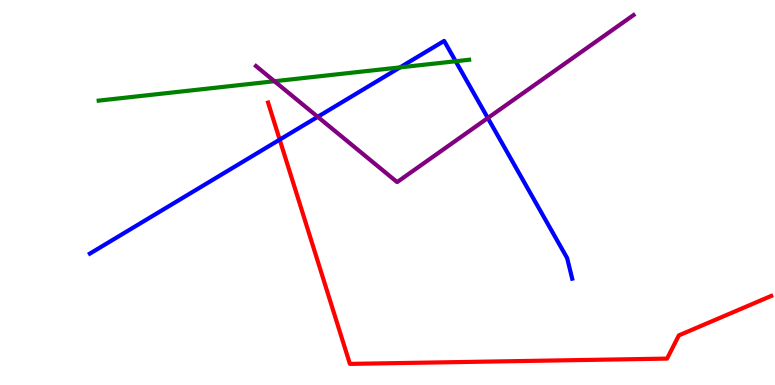[{'lines': ['blue', 'red'], 'intersections': [{'x': 3.61, 'y': 6.37}]}, {'lines': ['green', 'red'], 'intersections': []}, {'lines': ['purple', 'red'], 'intersections': []}, {'lines': ['blue', 'green'], 'intersections': [{'x': 5.16, 'y': 8.25}, {'x': 5.88, 'y': 8.41}]}, {'lines': ['blue', 'purple'], 'intersections': [{'x': 4.1, 'y': 6.97}, {'x': 6.29, 'y': 6.93}]}, {'lines': ['green', 'purple'], 'intersections': [{'x': 3.54, 'y': 7.89}]}]